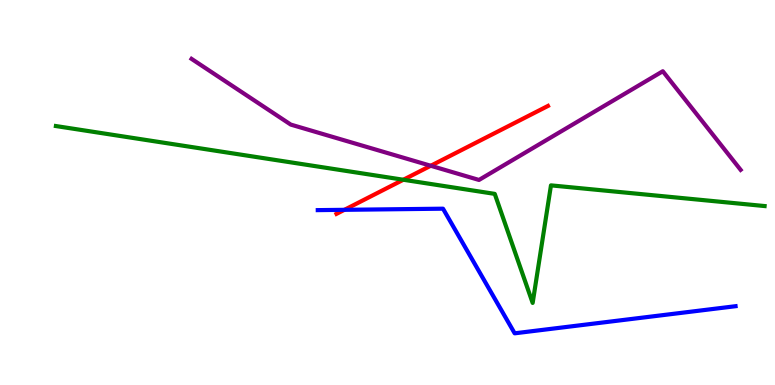[{'lines': ['blue', 'red'], 'intersections': [{'x': 4.44, 'y': 4.55}]}, {'lines': ['green', 'red'], 'intersections': [{'x': 5.2, 'y': 5.33}]}, {'lines': ['purple', 'red'], 'intersections': [{'x': 5.56, 'y': 5.69}]}, {'lines': ['blue', 'green'], 'intersections': []}, {'lines': ['blue', 'purple'], 'intersections': []}, {'lines': ['green', 'purple'], 'intersections': []}]